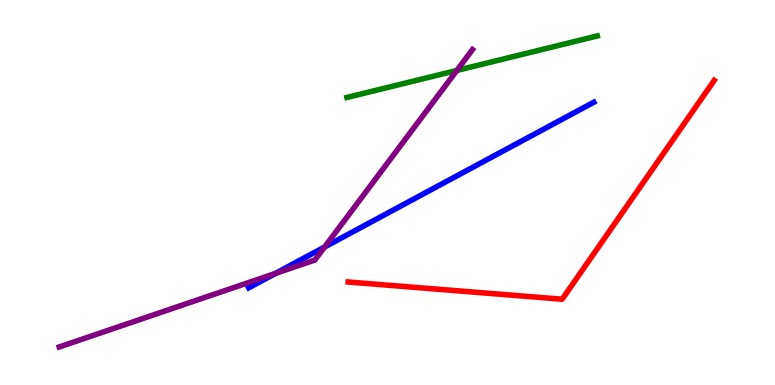[{'lines': ['blue', 'red'], 'intersections': []}, {'lines': ['green', 'red'], 'intersections': []}, {'lines': ['purple', 'red'], 'intersections': []}, {'lines': ['blue', 'green'], 'intersections': []}, {'lines': ['blue', 'purple'], 'intersections': [{'x': 3.55, 'y': 2.9}, {'x': 4.19, 'y': 3.58}]}, {'lines': ['green', 'purple'], 'intersections': [{'x': 5.89, 'y': 8.17}]}]